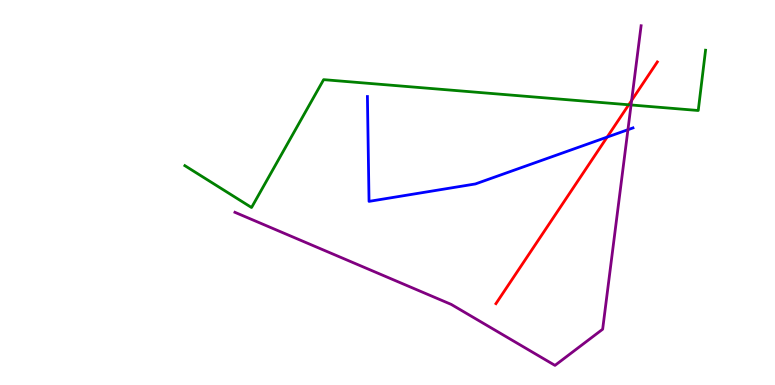[{'lines': ['blue', 'red'], 'intersections': [{'x': 7.83, 'y': 6.44}]}, {'lines': ['green', 'red'], 'intersections': [{'x': 8.11, 'y': 7.28}]}, {'lines': ['purple', 'red'], 'intersections': [{'x': 8.15, 'y': 7.39}]}, {'lines': ['blue', 'green'], 'intersections': []}, {'lines': ['blue', 'purple'], 'intersections': [{'x': 8.1, 'y': 6.63}]}, {'lines': ['green', 'purple'], 'intersections': [{'x': 8.14, 'y': 7.27}]}]